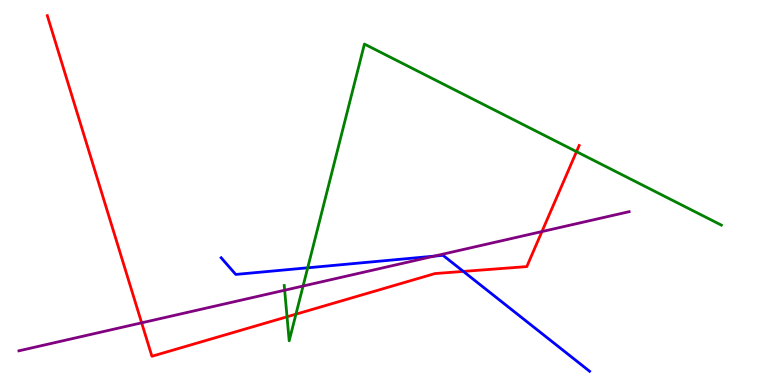[{'lines': ['blue', 'red'], 'intersections': [{'x': 5.98, 'y': 2.95}]}, {'lines': ['green', 'red'], 'intersections': [{'x': 3.7, 'y': 1.77}, {'x': 3.82, 'y': 1.84}, {'x': 7.44, 'y': 6.06}]}, {'lines': ['purple', 'red'], 'intersections': [{'x': 1.83, 'y': 1.61}, {'x': 6.99, 'y': 3.99}]}, {'lines': ['blue', 'green'], 'intersections': [{'x': 3.97, 'y': 3.04}]}, {'lines': ['blue', 'purple'], 'intersections': [{'x': 5.6, 'y': 3.35}]}, {'lines': ['green', 'purple'], 'intersections': [{'x': 3.67, 'y': 2.46}, {'x': 3.91, 'y': 2.57}]}]